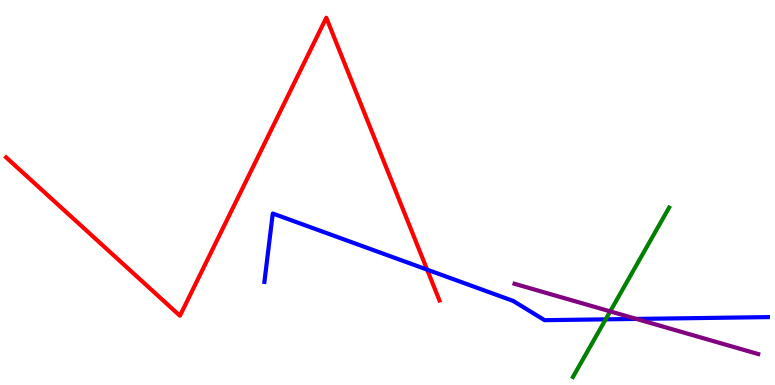[{'lines': ['blue', 'red'], 'intersections': [{'x': 5.51, 'y': 3.0}]}, {'lines': ['green', 'red'], 'intersections': []}, {'lines': ['purple', 'red'], 'intersections': []}, {'lines': ['blue', 'green'], 'intersections': [{'x': 7.82, 'y': 1.71}]}, {'lines': ['blue', 'purple'], 'intersections': [{'x': 8.21, 'y': 1.72}]}, {'lines': ['green', 'purple'], 'intersections': [{'x': 7.87, 'y': 1.91}]}]